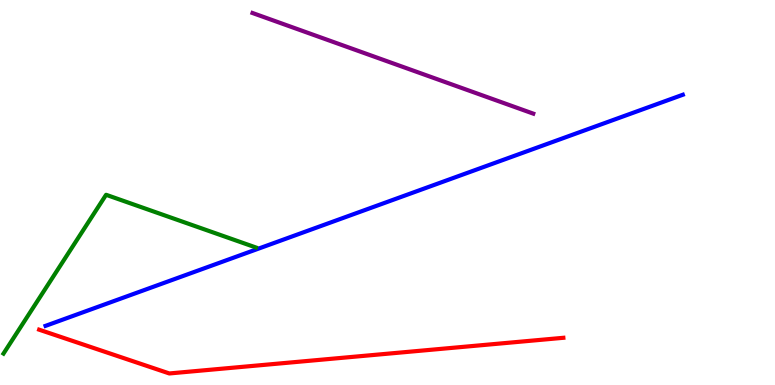[{'lines': ['blue', 'red'], 'intersections': []}, {'lines': ['green', 'red'], 'intersections': []}, {'lines': ['purple', 'red'], 'intersections': []}, {'lines': ['blue', 'green'], 'intersections': []}, {'lines': ['blue', 'purple'], 'intersections': []}, {'lines': ['green', 'purple'], 'intersections': []}]